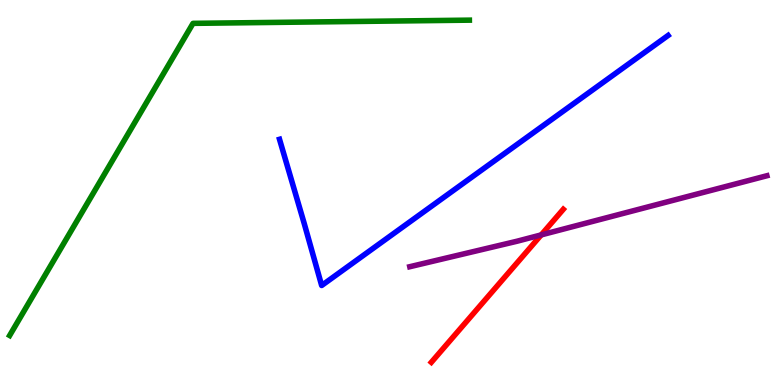[{'lines': ['blue', 'red'], 'intersections': []}, {'lines': ['green', 'red'], 'intersections': []}, {'lines': ['purple', 'red'], 'intersections': [{'x': 6.98, 'y': 3.9}]}, {'lines': ['blue', 'green'], 'intersections': []}, {'lines': ['blue', 'purple'], 'intersections': []}, {'lines': ['green', 'purple'], 'intersections': []}]